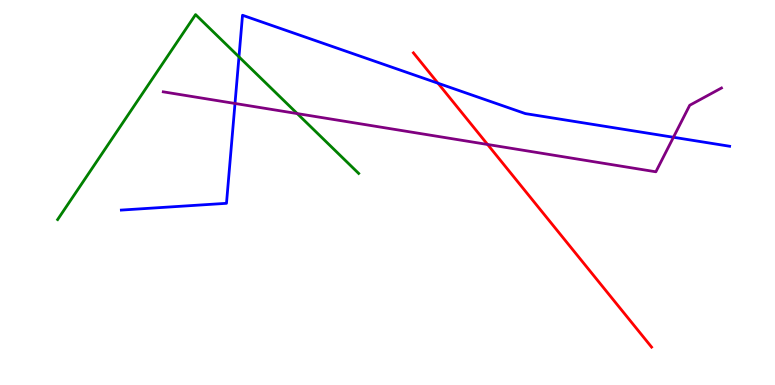[{'lines': ['blue', 'red'], 'intersections': [{'x': 5.65, 'y': 7.84}]}, {'lines': ['green', 'red'], 'intersections': []}, {'lines': ['purple', 'red'], 'intersections': [{'x': 6.29, 'y': 6.25}]}, {'lines': ['blue', 'green'], 'intersections': [{'x': 3.08, 'y': 8.52}]}, {'lines': ['blue', 'purple'], 'intersections': [{'x': 3.03, 'y': 7.31}, {'x': 8.69, 'y': 6.43}]}, {'lines': ['green', 'purple'], 'intersections': [{'x': 3.84, 'y': 7.05}]}]